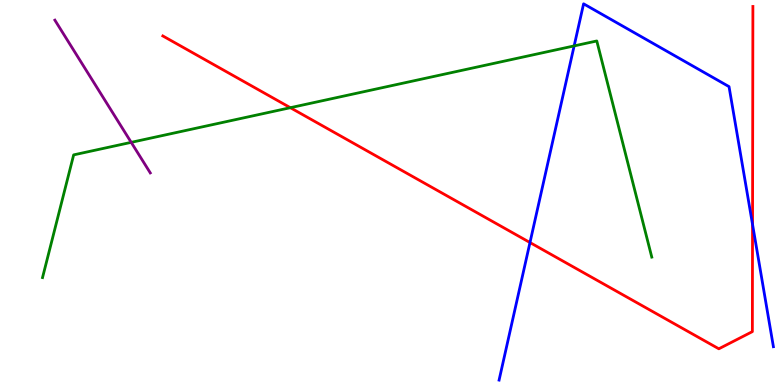[{'lines': ['blue', 'red'], 'intersections': [{'x': 6.84, 'y': 3.7}, {'x': 9.71, 'y': 4.17}]}, {'lines': ['green', 'red'], 'intersections': [{'x': 3.75, 'y': 7.2}]}, {'lines': ['purple', 'red'], 'intersections': []}, {'lines': ['blue', 'green'], 'intersections': [{'x': 7.41, 'y': 8.81}]}, {'lines': ['blue', 'purple'], 'intersections': []}, {'lines': ['green', 'purple'], 'intersections': [{'x': 1.69, 'y': 6.3}]}]